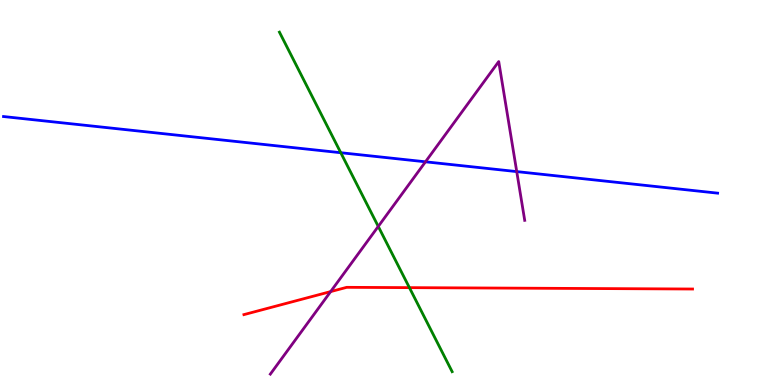[{'lines': ['blue', 'red'], 'intersections': []}, {'lines': ['green', 'red'], 'intersections': [{'x': 5.28, 'y': 2.53}]}, {'lines': ['purple', 'red'], 'intersections': [{'x': 4.27, 'y': 2.43}]}, {'lines': ['blue', 'green'], 'intersections': [{'x': 4.4, 'y': 6.03}]}, {'lines': ['blue', 'purple'], 'intersections': [{'x': 5.49, 'y': 5.8}, {'x': 6.67, 'y': 5.54}]}, {'lines': ['green', 'purple'], 'intersections': [{'x': 4.88, 'y': 4.12}]}]